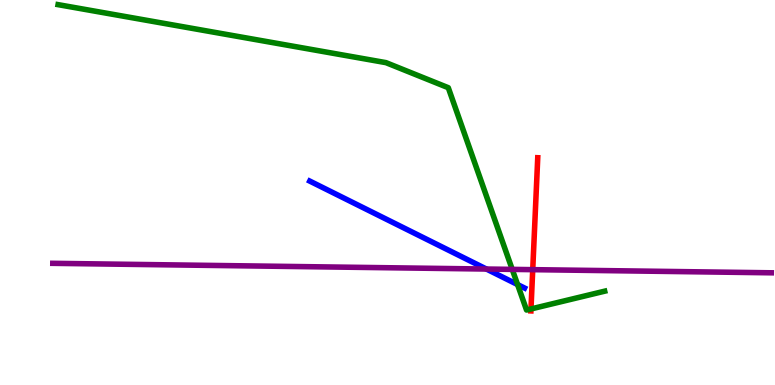[{'lines': ['blue', 'red'], 'intersections': []}, {'lines': ['green', 'red'], 'intersections': [{'x': 6.85, 'y': 1.97}]}, {'lines': ['purple', 'red'], 'intersections': [{'x': 6.87, 'y': 3.0}]}, {'lines': ['blue', 'green'], 'intersections': [{'x': 6.68, 'y': 2.61}]}, {'lines': ['blue', 'purple'], 'intersections': [{'x': 6.28, 'y': 3.01}]}, {'lines': ['green', 'purple'], 'intersections': [{'x': 6.61, 'y': 3.0}]}]